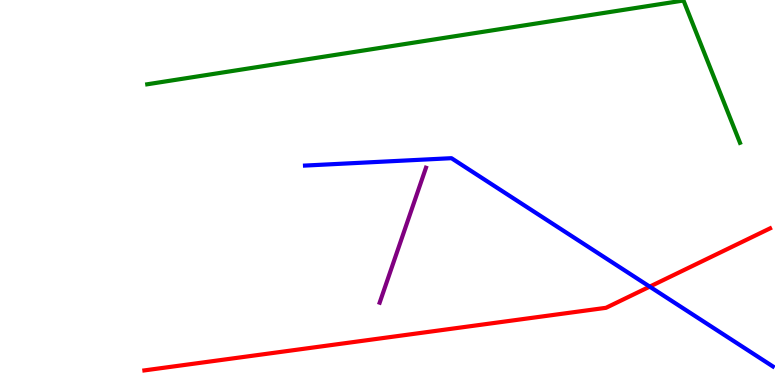[{'lines': ['blue', 'red'], 'intersections': [{'x': 8.38, 'y': 2.55}]}, {'lines': ['green', 'red'], 'intersections': []}, {'lines': ['purple', 'red'], 'intersections': []}, {'lines': ['blue', 'green'], 'intersections': []}, {'lines': ['blue', 'purple'], 'intersections': []}, {'lines': ['green', 'purple'], 'intersections': []}]